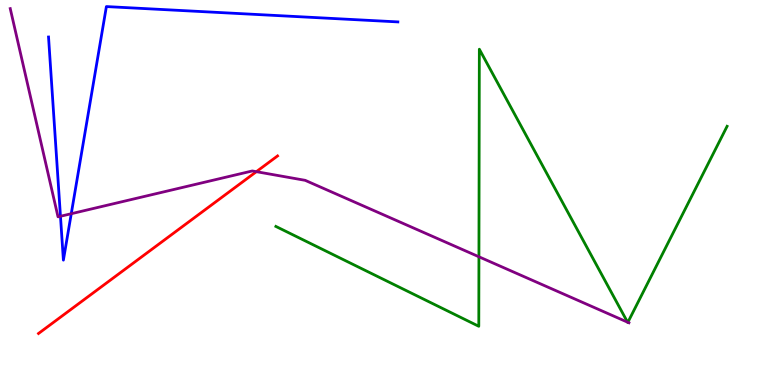[{'lines': ['blue', 'red'], 'intersections': []}, {'lines': ['green', 'red'], 'intersections': []}, {'lines': ['purple', 'red'], 'intersections': [{'x': 3.31, 'y': 5.54}]}, {'lines': ['blue', 'green'], 'intersections': []}, {'lines': ['blue', 'purple'], 'intersections': [{'x': 0.78, 'y': 4.38}, {'x': 0.92, 'y': 4.45}]}, {'lines': ['green', 'purple'], 'intersections': [{'x': 6.18, 'y': 3.33}, {'x': 8.1, 'y': 1.63}, {'x': 8.1, 'y': 1.63}]}]